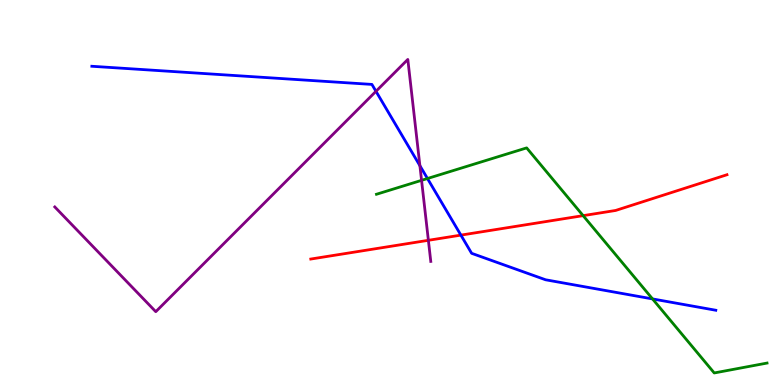[{'lines': ['blue', 'red'], 'intersections': [{'x': 5.95, 'y': 3.89}]}, {'lines': ['green', 'red'], 'intersections': [{'x': 7.52, 'y': 4.4}]}, {'lines': ['purple', 'red'], 'intersections': [{'x': 5.53, 'y': 3.76}]}, {'lines': ['blue', 'green'], 'intersections': [{'x': 5.52, 'y': 5.36}, {'x': 8.42, 'y': 2.24}]}, {'lines': ['blue', 'purple'], 'intersections': [{'x': 4.85, 'y': 7.63}, {'x': 5.42, 'y': 5.7}]}, {'lines': ['green', 'purple'], 'intersections': [{'x': 5.44, 'y': 5.32}]}]